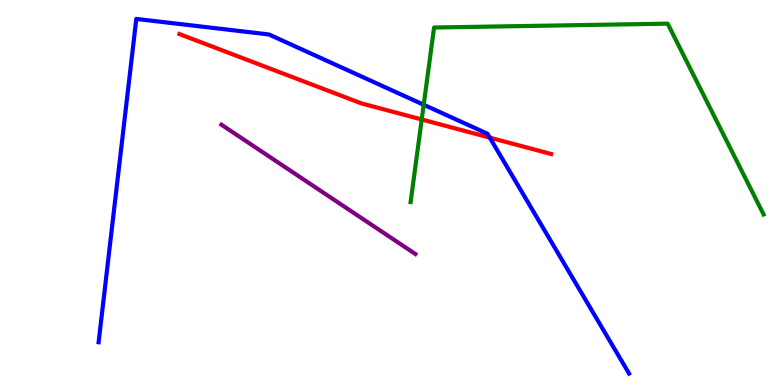[{'lines': ['blue', 'red'], 'intersections': [{'x': 6.32, 'y': 6.43}]}, {'lines': ['green', 'red'], 'intersections': [{'x': 5.44, 'y': 6.9}]}, {'lines': ['purple', 'red'], 'intersections': []}, {'lines': ['blue', 'green'], 'intersections': [{'x': 5.47, 'y': 7.28}]}, {'lines': ['blue', 'purple'], 'intersections': []}, {'lines': ['green', 'purple'], 'intersections': []}]